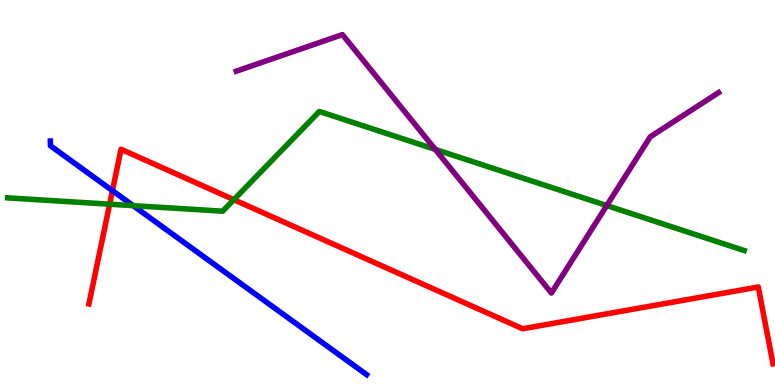[{'lines': ['blue', 'red'], 'intersections': [{'x': 1.45, 'y': 5.05}]}, {'lines': ['green', 'red'], 'intersections': [{'x': 1.41, 'y': 4.7}, {'x': 3.02, 'y': 4.81}]}, {'lines': ['purple', 'red'], 'intersections': []}, {'lines': ['blue', 'green'], 'intersections': [{'x': 1.72, 'y': 4.66}]}, {'lines': ['blue', 'purple'], 'intersections': []}, {'lines': ['green', 'purple'], 'intersections': [{'x': 5.62, 'y': 6.12}, {'x': 7.83, 'y': 4.66}]}]